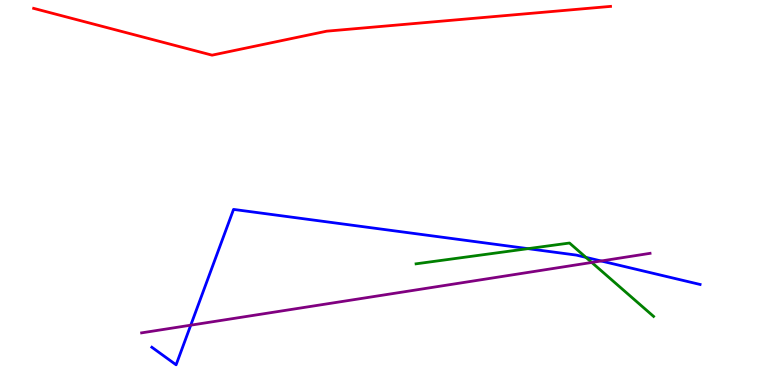[{'lines': ['blue', 'red'], 'intersections': []}, {'lines': ['green', 'red'], 'intersections': []}, {'lines': ['purple', 'red'], 'intersections': []}, {'lines': ['blue', 'green'], 'intersections': [{'x': 6.81, 'y': 3.54}, {'x': 7.56, 'y': 3.32}]}, {'lines': ['blue', 'purple'], 'intersections': [{'x': 2.46, 'y': 1.55}, {'x': 7.76, 'y': 3.22}]}, {'lines': ['green', 'purple'], 'intersections': [{'x': 7.64, 'y': 3.18}]}]